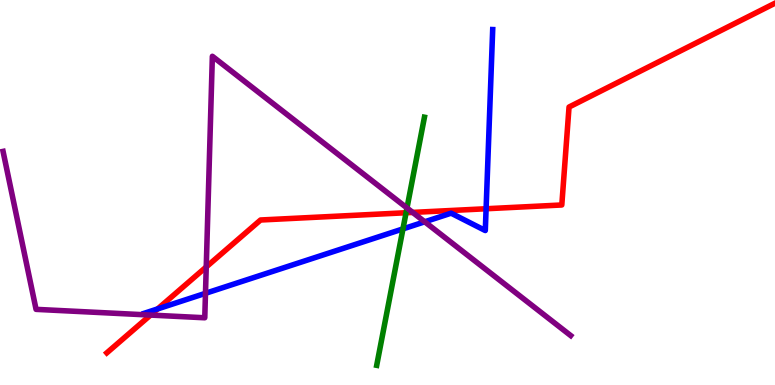[{'lines': ['blue', 'red'], 'intersections': [{'x': 2.03, 'y': 1.98}, {'x': 6.27, 'y': 4.58}]}, {'lines': ['green', 'red'], 'intersections': [{'x': 5.24, 'y': 4.47}]}, {'lines': ['purple', 'red'], 'intersections': [{'x': 1.94, 'y': 1.82}, {'x': 2.66, 'y': 3.07}, {'x': 5.32, 'y': 4.48}]}, {'lines': ['blue', 'green'], 'intersections': [{'x': 5.2, 'y': 4.05}]}, {'lines': ['blue', 'purple'], 'intersections': [{'x': 2.65, 'y': 2.38}, {'x': 5.48, 'y': 4.24}]}, {'lines': ['green', 'purple'], 'intersections': [{'x': 5.25, 'y': 4.6}]}]